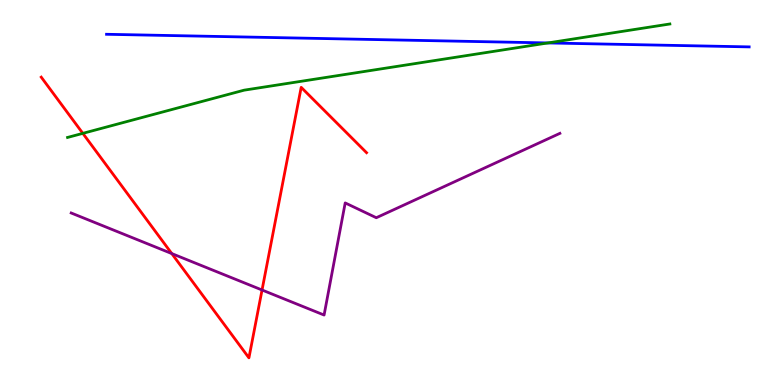[{'lines': ['blue', 'red'], 'intersections': []}, {'lines': ['green', 'red'], 'intersections': [{'x': 1.07, 'y': 6.54}]}, {'lines': ['purple', 'red'], 'intersections': [{'x': 2.22, 'y': 3.41}, {'x': 3.38, 'y': 2.47}]}, {'lines': ['blue', 'green'], 'intersections': [{'x': 7.07, 'y': 8.88}]}, {'lines': ['blue', 'purple'], 'intersections': []}, {'lines': ['green', 'purple'], 'intersections': []}]